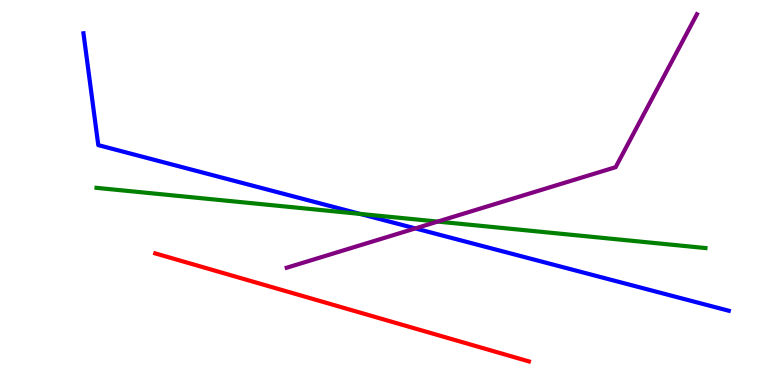[{'lines': ['blue', 'red'], 'intersections': []}, {'lines': ['green', 'red'], 'intersections': []}, {'lines': ['purple', 'red'], 'intersections': []}, {'lines': ['blue', 'green'], 'intersections': [{'x': 4.65, 'y': 4.44}]}, {'lines': ['blue', 'purple'], 'intersections': [{'x': 5.36, 'y': 4.07}]}, {'lines': ['green', 'purple'], 'intersections': [{'x': 5.65, 'y': 4.24}]}]